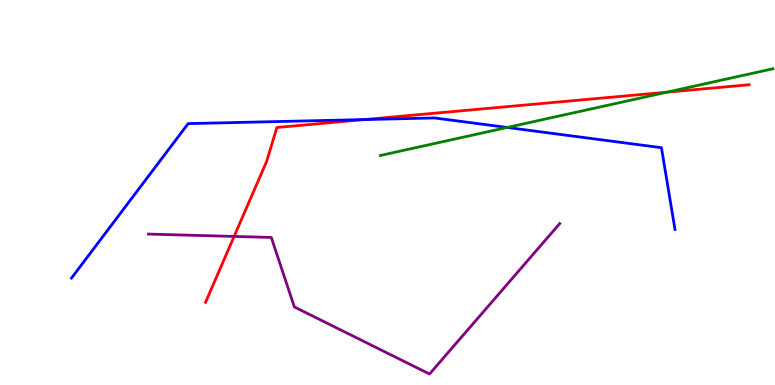[{'lines': ['blue', 'red'], 'intersections': [{'x': 4.7, 'y': 6.89}]}, {'lines': ['green', 'red'], 'intersections': [{'x': 8.61, 'y': 7.61}]}, {'lines': ['purple', 'red'], 'intersections': [{'x': 3.02, 'y': 3.86}]}, {'lines': ['blue', 'green'], 'intersections': [{'x': 6.54, 'y': 6.69}]}, {'lines': ['blue', 'purple'], 'intersections': []}, {'lines': ['green', 'purple'], 'intersections': []}]